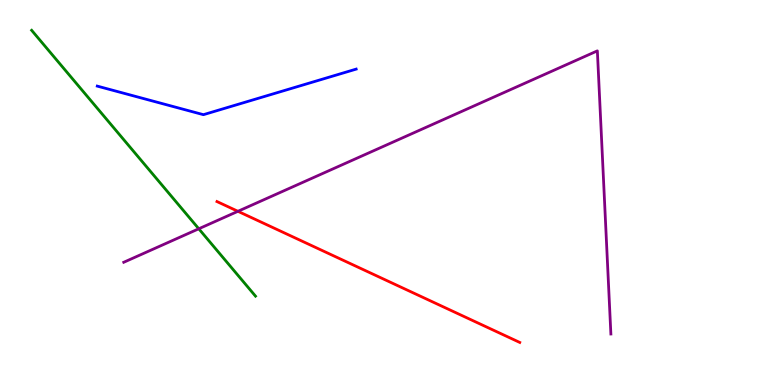[{'lines': ['blue', 'red'], 'intersections': []}, {'lines': ['green', 'red'], 'intersections': []}, {'lines': ['purple', 'red'], 'intersections': [{'x': 3.07, 'y': 4.51}]}, {'lines': ['blue', 'green'], 'intersections': []}, {'lines': ['blue', 'purple'], 'intersections': []}, {'lines': ['green', 'purple'], 'intersections': [{'x': 2.56, 'y': 4.06}]}]